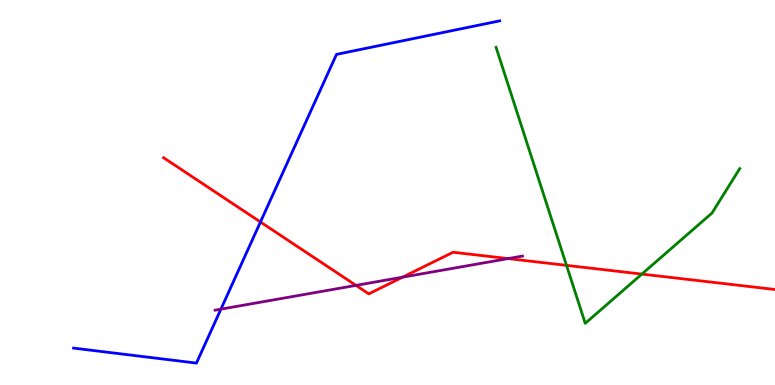[{'lines': ['blue', 'red'], 'intersections': [{'x': 3.36, 'y': 4.23}]}, {'lines': ['green', 'red'], 'intersections': [{'x': 7.31, 'y': 3.11}, {'x': 8.28, 'y': 2.88}]}, {'lines': ['purple', 'red'], 'intersections': [{'x': 4.59, 'y': 2.59}, {'x': 5.19, 'y': 2.8}, {'x': 6.56, 'y': 3.28}]}, {'lines': ['blue', 'green'], 'intersections': []}, {'lines': ['blue', 'purple'], 'intersections': [{'x': 2.85, 'y': 1.97}]}, {'lines': ['green', 'purple'], 'intersections': []}]